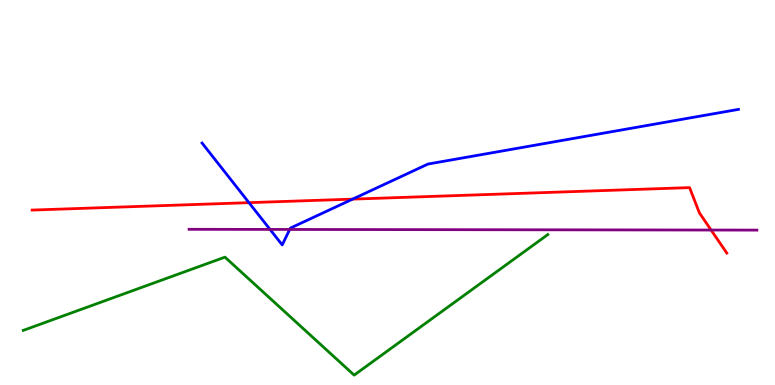[{'lines': ['blue', 'red'], 'intersections': [{'x': 3.21, 'y': 4.74}, {'x': 4.55, 'y': 4.83}]}, {'lines': ['green', 'red'], 'intersections': []}, {'lines': ['purple', 'red'], 'intersections': [{'x': 9.18, 'y': 4.02}]}, {'lines': ['blue', 'green'], 'intersections': []}, {'lines': ['blue', 'purple'], 'intersections': [{'x': 3.48, 'y': 4.04}, {'x': 3.74, 'y': 4.04}]}, {'lines': ['green', 'purple'], 'intersections': []}]